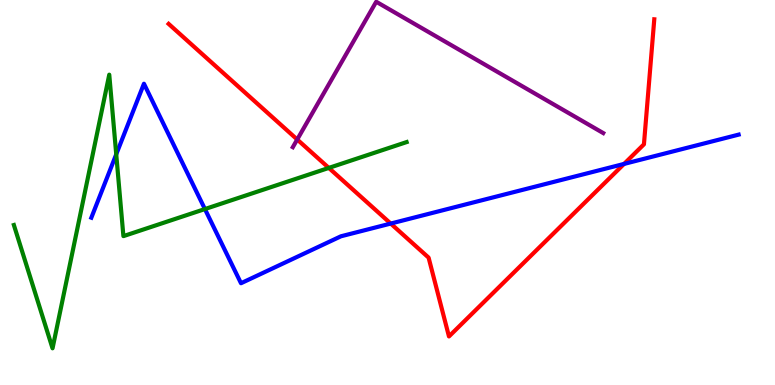[{'lines': ['blue', 'red'], 'intersections': [{'x': 5.04, 'y': 4.19}, {'x': 8.05, 'y': 5.74}]}, {'lines': ['green', 'red'], 'intersections': [{'x': 4.24, 'y': 5.64}]}, {'lines': ['purple', 'red'], 'intersections': [{'x': 3.84, 'y': 6.38}]}, {'lines': ['blue', 'green'], 'intersections': [{'x': 1.5, 'y': 5.99}, {'x': 2.64, 'y': 4.57}]}, {'lines': ['blue', 'purple'], 'intersections': []}, {'lines': ['green', 'purple'], 'intersections': []}]